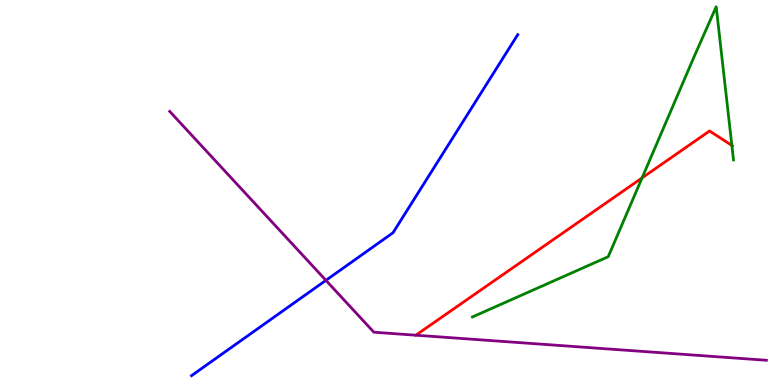[{'lines': ['blue', 'red'], 'intersections': []}, {'lines': ['green', 'red'], 'intersections': [{'x': 8.28, 'y': 5.38}, {'x': 9.44, 'y': 6.22}]}, {'lines': ['purple', 'red'], 'intersections': []}, {'lines': ['blue', 'green'], 'intersections': []}, {'lines': ['blue', 'purple'], 'intersections': [{'x': 4.21, 'y': 2.72}]}, {'lines': ['green', 'purple'], 'intersections': []}]